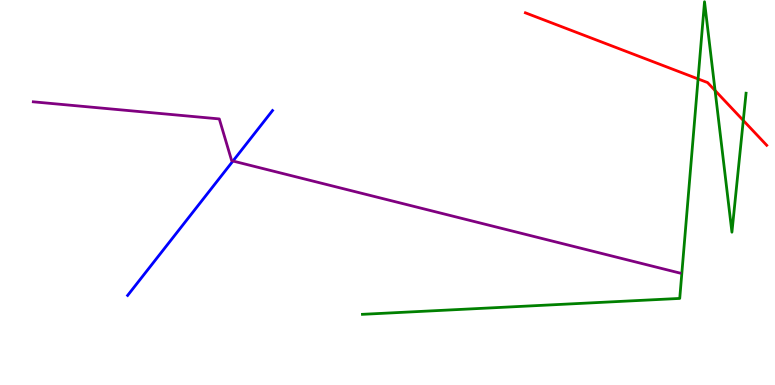[{'lines': ['blue', 'red'], 'intersections': []}, {'lines': ['green', 'red'], 'intersections': [{'x': 9.01, 'y': 7.95}, {'x': 9.23, 'y': 7.65}, {'x': 9.59, 'y': 6.87}]}, {'lines': ['purple', 'red'], 'intersections': []}, {'lines': ['blue', 'green'], 'intersections': []}, {'lines': ['blue', 'purple'], 'intersections': [{'x': 3.01, 'y': 5.82}]}, {'lines': ['green', 'purple'], 'intersections': []}]